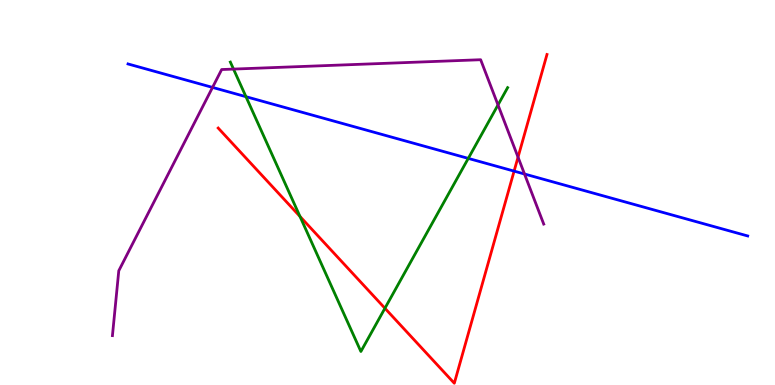[{'lines': ['blue', 'red'], 'intersections': [{'x': 6.63, 'y': 5.56}]}, {'lines': ['green', 'red'], 'intersections': [{'x': 3.87, 'y': 4.38}, {'x': 4.97, 'y': 1.99}]}, {'lines': ['purple', 'red'], 'intersections': [{'x': 6.68, 'y': 5.92}]}, {'lines': ['blue', 'green'], 'intersections': [{'x': 3.17, 'y': 7.49}, {'x': 6.04, 'y': 5.89}]}, {'lines': ['blue', 'purple'], 'intersections': [{'x': 2.74, 'y': 7.73}, {'x': 6.77, 'y': 5.48}]}, {'lines': ['green', 'purple'], 'intersections': [{'x': 3.01, 'y': 8.21}, {'x': 6.43, 'y': 7.27}]}]